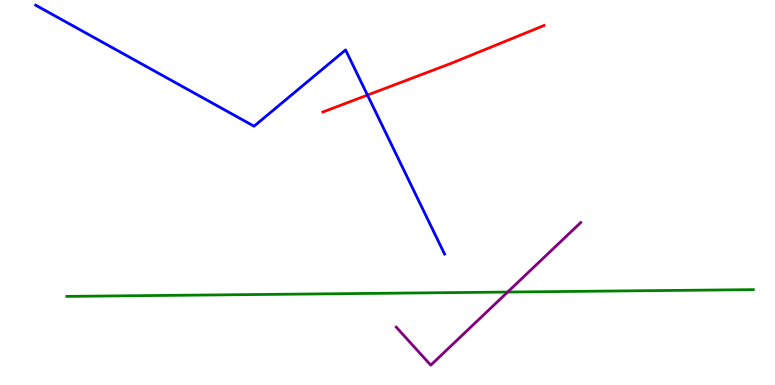[{'lines': ['blue', 'red'], 'intersections': [{'x': 4.74, 'y': 7.53}]}, {'lines': ['green', 'red'], 'intersections': []}, {'lines': ['purple', 'red'], 'intersections': []}, {'lines': ['blue', 'green'], 'intersections': []}, {'lines': ['blue', 'purple'], 'intersections': []}, {'lines': ['green', 'purple'], 'intersections': [{'x': 6.55, 'y': 2.41}]}]